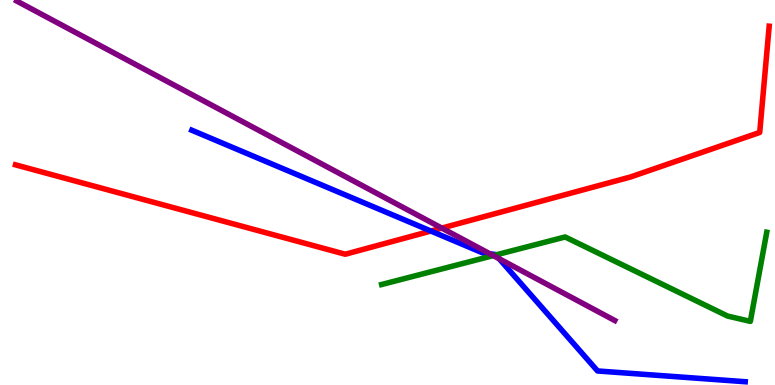[{'lines': ['blue', 'red'], 'intersections': [{'x': 5.56, 'y': 4.0}]}, {'lines': ['green', 'red'], 'intersections': []}, {'lines': ['purple', 'red'], 'intersections': [{'x': 5.7, 'y': 4.08}]}, {'lines': ['blue', 'green'], 'intersections': [{'x': 6.4, 'y': 3.38}]}, {'lines': ['blue', 'purple'], 'intersections': [{'x': 6.32, 'y': 3.41}, {'x': 6.44, 'y': 3.28}]}, {'lines': ['green', 'purple'], 'intersections': [{'x': 6.36, 'y': 3.36}]}]